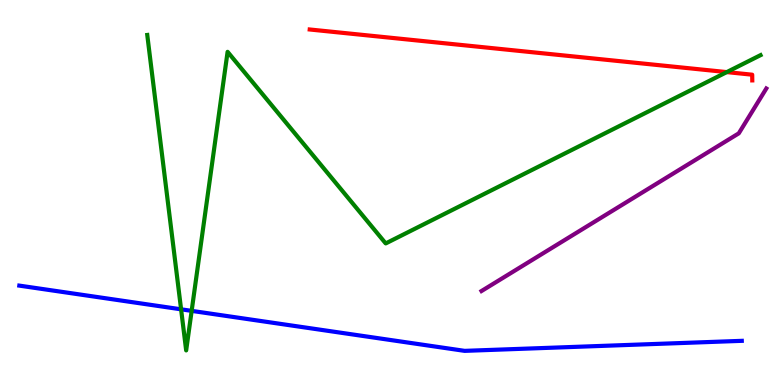[{'lines': ['blue', 'red'], 'intersections': []}, {'lines': ['green', 'red'], 'intersections': [{'x': 9.38, 'y': 8.13}]}, {'lines': ['purple', 'red'], 'intersections': []}, {'lines': ['blue', 'green'], 'intersections': [{'x': 2.34, 'y': 1.97}, {'x': 2.47, 'y': 1.93}]}, {'lines': ['blue', 'purple'], 'intersections': []}, {'lines': ['green', 'purple'], 'intersections': []}]